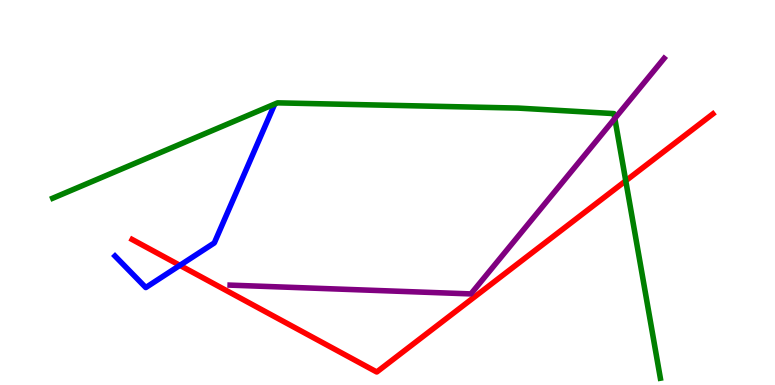[{'lines': ['blue', 'red'], 'intersections': [{'x': 2.32, 'y': 3.11}]}, {'lines': ['green', 'red'], 'intersections': [{'x': 8.07, 'y': 5.3}]}, {'lines': ['purple', 'red'], 'intersections': []}, {'lines': ['blue', 'green'], 'intersections': []}, {'lines': ['blue', 'purple'], 'intersections': []}, {'lines': ['green', 'purple'], 'intersections': [{'x': 7.93, 'y': 6.92}]}]